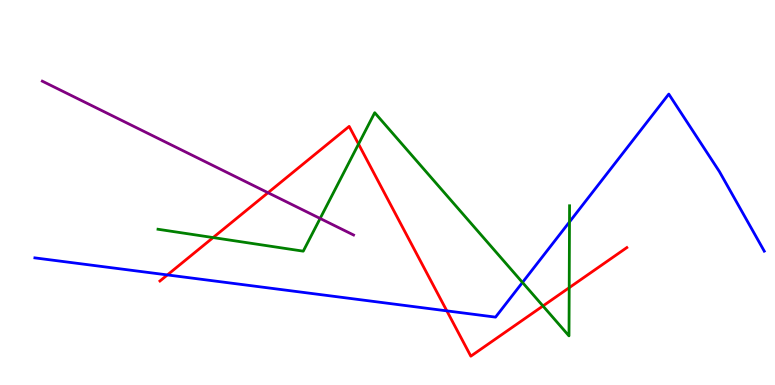[{'lines': ['blue', 'red'], 'intersections': [{'x': 2.16, 'y': 2.86}, {'x': 5.77, 'y': 1.93}]}, {'lines': ['green', 'red'], 'intersections': [{'x': 2.75, 'y': 3.83}, {'x': 4.63, 'y': 6.26}, {'x': 7.01, 'y': 2.05}, {'x': 7.34, 'y': 2.53}]}, {'lines': ['purple', 'red'], 'intersections': [{'x': 3.46, 'y': 4.99}]}, {'lines': ['blue', 'green'], 'intersections': [{'x': 6.74, 'y': 2.66}, {'x': 7.35, 'y': 4.24}]}, {'lines': ['blue', 'purple'], 'intersections': []}, {'lines': ['green', 'purple'], 'intersections': [{'x': 4.13, 'y': 4.33}]}]